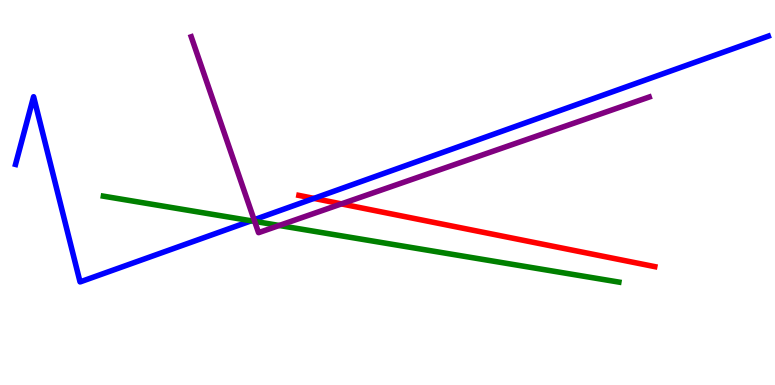[{'lines': ['blue', 'red'], 'intersections': [{'x': 4.05, 'y': 4.85}]}, {'lines': ['green', 'red'], 'intersections': []}, {'lines': ['purple', 'red'], 'intersections': [{'x': 4.41, 'y': 4.7}]}, {'lines': ['blue', 'green'], 'intersections': [{'x': 3.24, 'y': 4.26}]}, {'lines': ['blue', 'purple'], 'intersections': [{'x': 3.28, 'y': 4.29}]}, {'lines': ['green', 'purple'], 'intersections': [{'x': 3.29, 'y': 4.25}, {'x': 3.6, 'y': 4.14}]}]